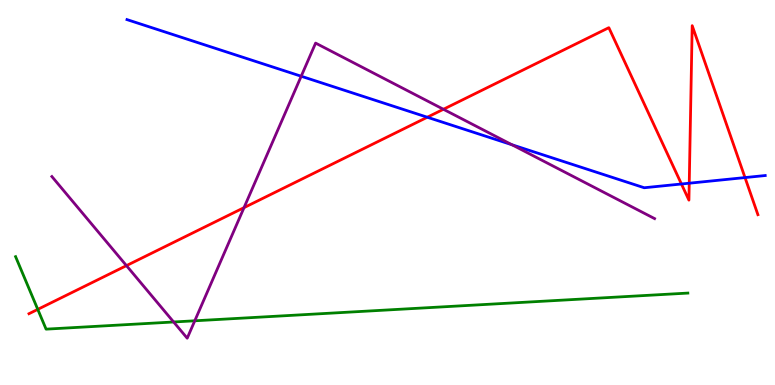[{'lines': ['blue', 'red'], 'intersections': [{'x': 5.51, 'y': 6.96}, {'x': 8.79, 'y': 5.22}, {'x': 8.89, 'y': 5.24}, {'x': 9.61, 'y': 5.39}]}, {'lines': ['green', 'red'], 'intersections': [{'x': 0.487, 'y': 1.96}]}, {'lines': ['purple', 'red'], 'intersections': [{'x': 1.63, 'y': 3.1}, {'x': 3.15, 'y': 4.61}, {'x': 5.72, 'y': 7.16}]}, {'lines': ['blue', 'green'], 'intersections': []}, {'lines': ['blue', 'purple'], 'intersections': [{'x': 3.89, 'y': 8.02}, {'x': 6.61, 'y': 6.24}]}, {'lines': ['green', 'purple'], 'intersections': [{'x': 2.24, 'y': 1.64}, {'x': 2.51, 'y': 1.67}]}]